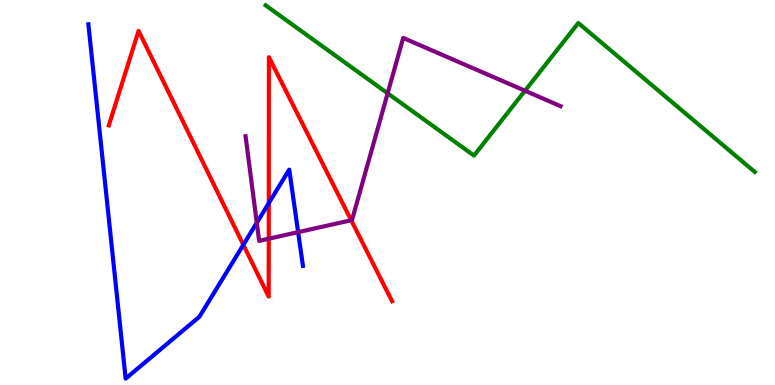[{'lines': ['blue', 'red'], 'intersections': [{'x': 3.14, 'y': 3.64}, {'x': 3.47, 'y': 4.72}]}, {'lines': ['green', 'red'], 'intersections': []}, {'lines': ['purple', 'red'], 'intersections': [{'x': 3.47, 'y': 3.8}, {'x': 4.53, 'y': 4.28}]}, {'lines': ['blue', 'green'], 'intersections': []}, {'lines': ['blue', 'purple'], 'intersections': [{'x': 3.31, 'y': 4.21}, {'x': 3.85, 'y': 3.97}]}, {'lines': ['green', 'purple'], 'intersections': [{'x': 5.0, 'y': 7.58}, {'x': 6.77, 'y': 7.64}]}]